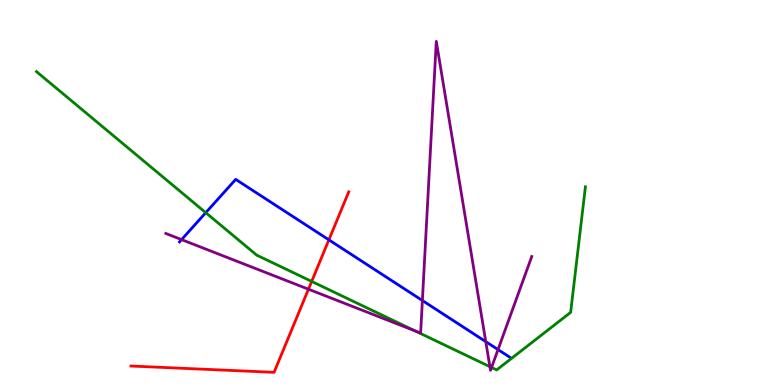[{'lines': ['blue', 'red'], 'intersections': [{'x': 4.24, 'y': 3.77}]}, {'lines': ['green', 'red'], 'intersections': [{'x': 4.02, 'y': 2.69}]}, {'lines': ['purple', 'red'], 'intersections': [{'x': 3.98, 'y': 2.49}]}, {'lines': ['blue', 'green'], 'intersections': [{'x': 2.66, 'y': 4.48}]}, {'lines': ['blue', 'purple'], 'intersections': [{'x': 2.34, 'y': 3.78}, {'x': 5.45, 'y': 2.19}, {'x': 6.27, 'y': 1.13}, {'x': 6.43, 'y': 0.92}]}, {'lines': ['green', 'purple'], 'intersections': [{'x': 5.36, 'y': 1.41}, {'x': 6.32, 'y': 0.476}, {'x': 6.34, 'y': 0.455}]}]